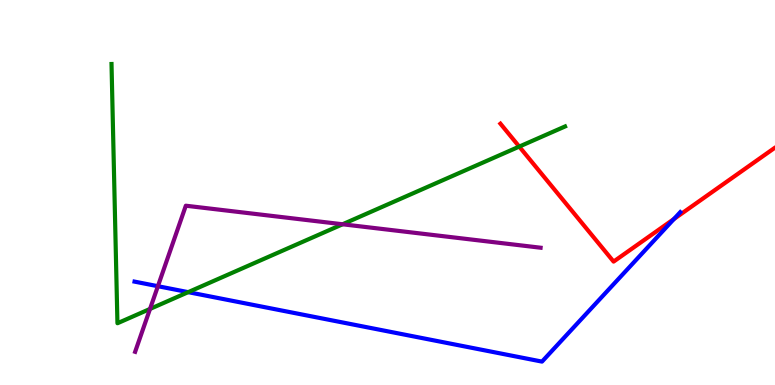[{'lines': ['blue', 'red'], 'intersections': [{'x': 8.7, 'y': 4.31}]}, {'lines': ['green', 'red'], 'intersections': [{'x': 6.7, 'y': 6.19}]}, {'lines': ['purple', 'red'], 'intersections': []}, {'lines': ['blue', 'green'], 'intersections': [{'x': 2.43, 'y': 2.41}]}, {'lines': ['blue', 'purple'], 'intersections': [{'x': 2.04, 'y': 2.57}]}, {'lines': ['green', 'purple'], 'intersections': [{'x': 1.94, 'y': 1.98}, {'x': 4.42, 'y': 4.17}]}]